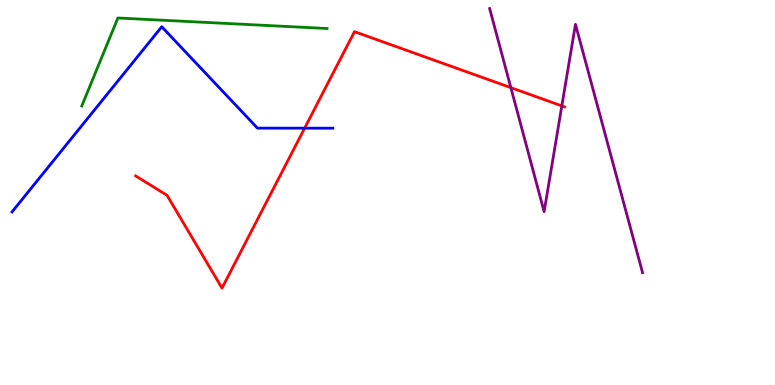[{'lines': ['blue', 'red'], 'intersections': [{'x': 3.93, 'y': 6.67}]}, {'lines': ['green', 'red'], 'intersections': []}, {'lines': ['purple', 'red'], 'intersections': [{'x': 6.59, 'y': 7.72}, {'x': 7.25, 'y': 7.25}]}, {'lines': ['blue', 'green'], 'intersections': []}, {'lines': ['blue', 'purple'], 'intersections': []}, {'lines': ['green', 'purple'], 'intersections': []}]